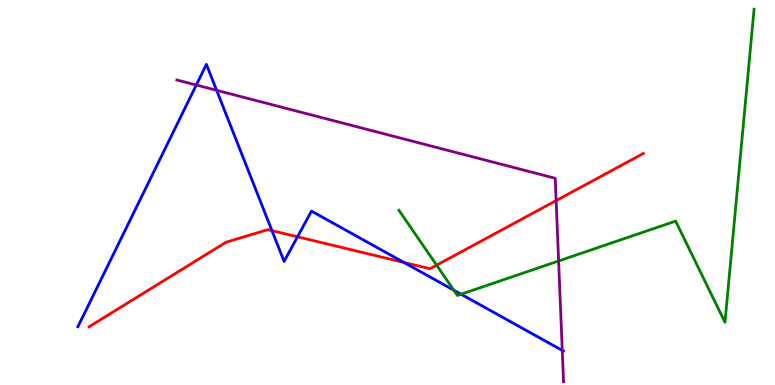[{'lines': ['blue', 'red'], 'intersections': [{'x': 3.51, 'y': 4.01}, {'x': 3.84, 'y': 3.85}, {'x': 5.21, 'y': 3.18}]}, {'lines': ['green', 'red'], 'intersections': [{'x': 5.63, 'y': 3.11}]}, {'lines': ['purple', 'red'], 'intersections': [{'x': 7.18, 'y': 4.79}]}, {'lines': ['blue', 'green'], 'intersections': [{'x': 5.86, 'y': 2.46}, {'x': 5.95, 'y': 2.36}]}, {'lines': ['blue', 'purple'], 'intersections': [{'x': 2.53, 'y': 7.79}, {'x': 2.8, 'y': 7.65}, {'x': 7.26, 'y': 0.898}]}, {'lines': ['green', 'purple'], 'intersections': [{'x': 7.21, 'y': 3.22}]}]